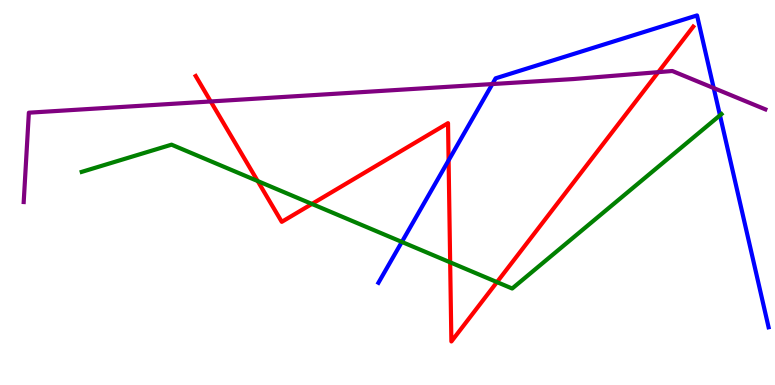[{'lines': ['blue', 'red'], 'intersections': [{'x': 5.79, 'y': 5.83}]}, {'lines': ['green', 'red'], 'intersections': [{'x': 3.33, 'y': 5.3}, {'x': 4.02, 'y': 4.7}, {'x': 5.81, 'y': 3.19}, {'x': 6.41, 'y': 2.67}]}, {'lines': ['purple', 'red'], 'intersections': [{'x': 2.72, 'y': 7.36}, {'x': 8.49, 'y': 8.13}]}, {'lines': ['blue', 'green'], 'intersections': [{'x': 5.19, 'y': 3.72}, {'x': 9.29, 'y': 7.0}]}, {'lines': ['blue', 'purple'], 'intersections': [{'x': 6.35, 'y': 7.82}, {'x': 9.21, 'y': 7.71}]}, {'lines': ['green', 'purple'], 'intersections': []}]